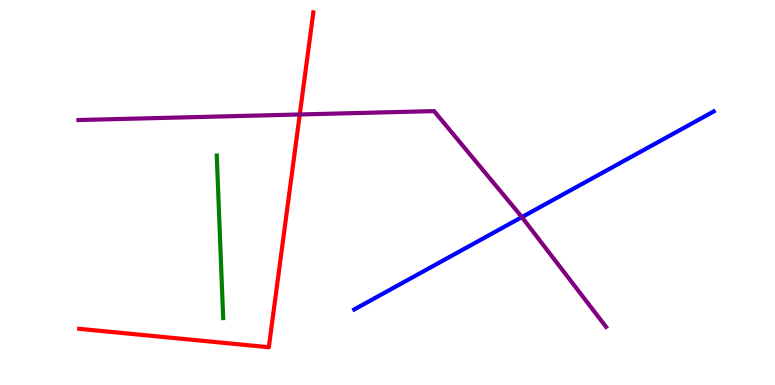[{'lines': ['blue', 'red'], 'intersections': []}, {'lines': ['green', 'red'], 'intersections': []}, {'lines': ['purple', 'red'], 'intersections': [{'x': 3.87, 'y': 7.03}]}, {'lines': ['blue', 'green'], 'intersections': []}, {'lines': ['blue', 'purple'], 'intersections': [{'x': 6.73, 'y': 4.36}]}, {'lines': ['green', 'purple'], 'intersections': []}]